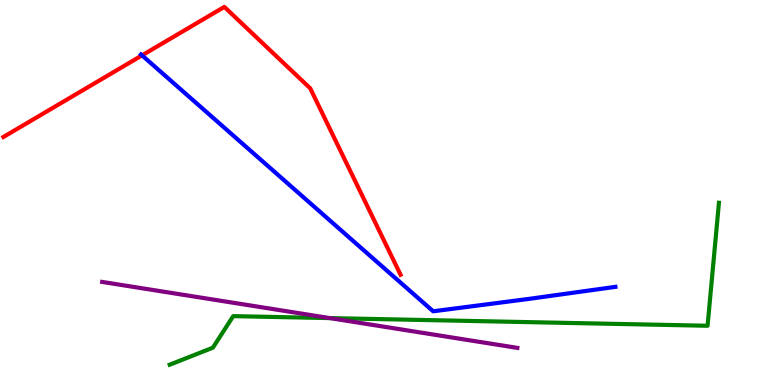[{'lines': ['blue', 'red'], 'intersections': [{'x': 1.83, 'y': 8.56}]}, {'lines': ['green', 'red'], 'intersections': []}, {'lines': ['purple', 'red'], 'intersections': []}, {'lines': ['blue', 'green'], 'intersections': []}, {'lines': ['blue', 'purple'], 'intersections': []}, {'lines': ['green', 'purple'], 'intersections': [{'x': 4.26, 'y': 1.74}]}]